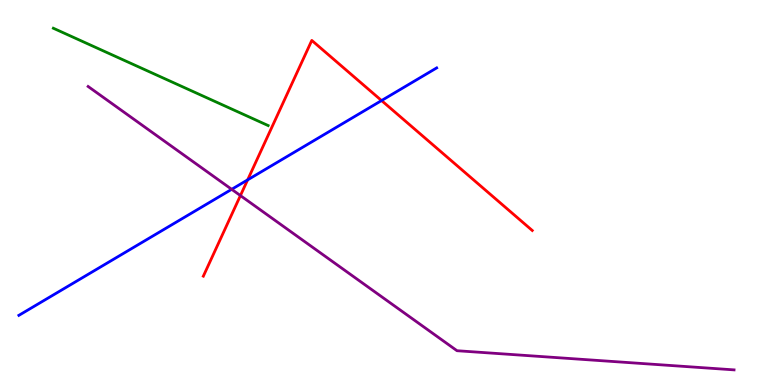[{'lines': ['blue', 'red'], 'intersections': [{'x': 3.2, 'y': 5.33}, {'x': 4.92, 'y': 7.39}]}, {'lines': ['green', 'red'], 'intersections': []}, {'lines': ['purple', 'red'], 'intersections': [{'x': 3.1, 'y': 4.92}]}, {'lines': ['blue', 'green'], 'intersections': []}, {'lines': ['blue', 'purple'], 'intersections': [{'x': 2.99, 'y': 5.08}]}, {'lines': ['green', 'purple'], 'intersections': []}]